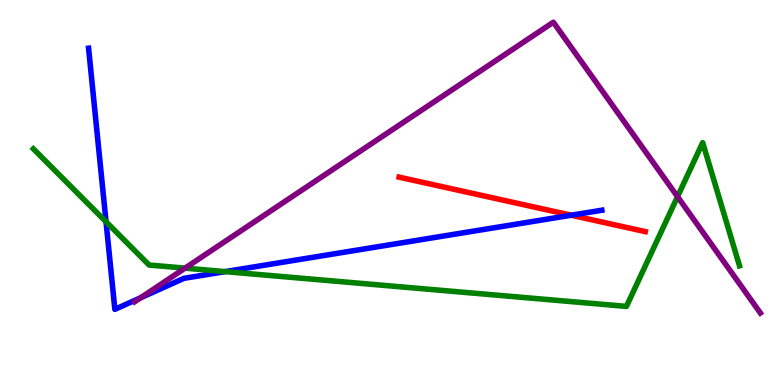[{'lines': ['blue', 'red'], 'intersections': [{'x': 7.37, 'y': 4.41}]}, {'lines': ['green', 'red'], 'intersections': []}, {'lines': ['purple', 'red'], 'intersections': []}, {'lines': ['blue', 'green'], 'intersections': [{'x': 1.37, 'y': 4.24}, {'x': 2.9, 'y': 2.95}]}, {'lines': ['blue', 'purple'], 'intersections': [{'x': 1.82, 'y': 2.27}]}, {'lines': ['green', 'purple'], 'intersections': [{'x': 2.39, 'y': 3.04}, {'x': 8.74, 'y': 4.89}]}]